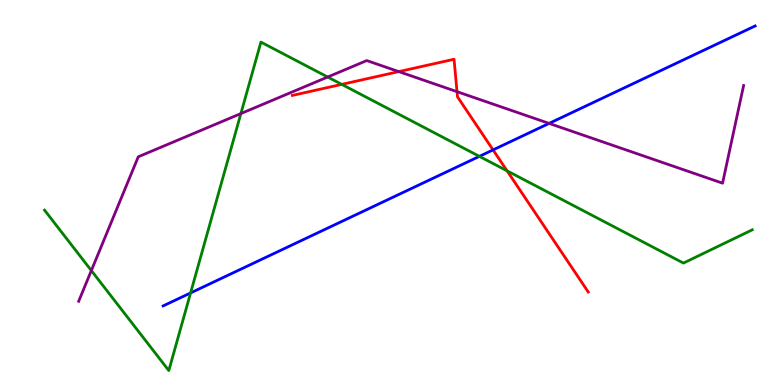[{'lines': ['blue', 'red'], 'intersections': [{'x': 6.36, 'y': 6.11}]}, {'lines': ['green', 'red'], 'intersections': [{'x': 4.41, 'y': 7.81}, {'x': 6.54, 'y': 5.56}]}, {'lines': ['purple', 'red'], 'intersections': [{'x': 5.15, 'y': 8.14}, {'x': 5.9, 'y': 7.62}]}, {'lines': ['blue', 'green'], 'intersections': [{'x': 2.46, 'y': 2.39}, {'x': 6.19, 'y': 5.94}]}, {'lines': ['blue', 'purple'], 'intersections': [{'x': 7.09, 'y': 6.79}]}, {'lines': ['green', 'purple'], 'intersections': [{'x': 1.18, 'y': 2.97}, {'x': 3.11, 'y': 7.05}, {'x': 4.23, 'y': 8.0}]}]